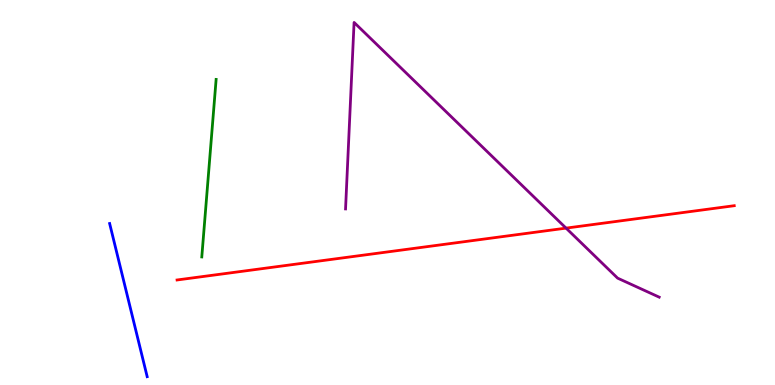[{'lines': ['blue', 'red'], 'intersections': []}, {'lines': ['green', 'red'], 'intersections': []}, {'lines': ['purple', 'red'], 'intersections': [{'x': 7.3, 'y': 4.07}]}, {'lines': ['blue', 'green'], 'intersections': []}, {'lines': ['blue', 'purple'], 'intersections': []}, {'lines': ['green', 'purple'], 'intersections': []}]